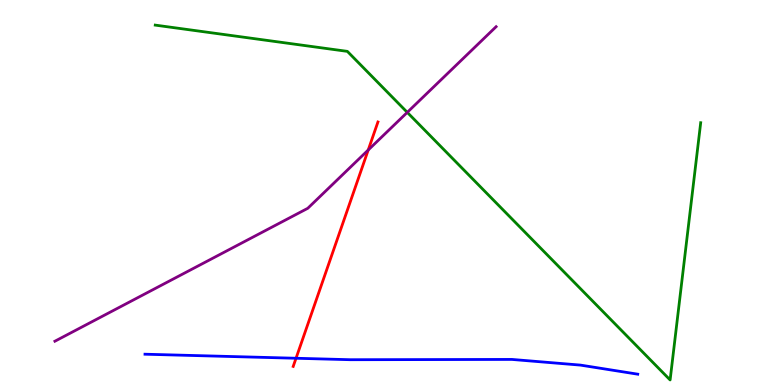[{'lines': ['blue', 'red'], 'intersections': [{'x': 3.82, 'y': 0.695}]}, {'lines': ['green', 'red'], 'intersections': []}, {'lines': ['purple', 'red'], 'intersections': [{'x': 4.75, 'y': 6.1}]}, {'lines': ['blue', 'green'], 'intersections': []}, {'lines': ['blue', 'purple'], 'intersections': []}, {'lines': ['green', 'purple'], 'intersections': [{'x': 5.26, 'y': 7.08}]}]